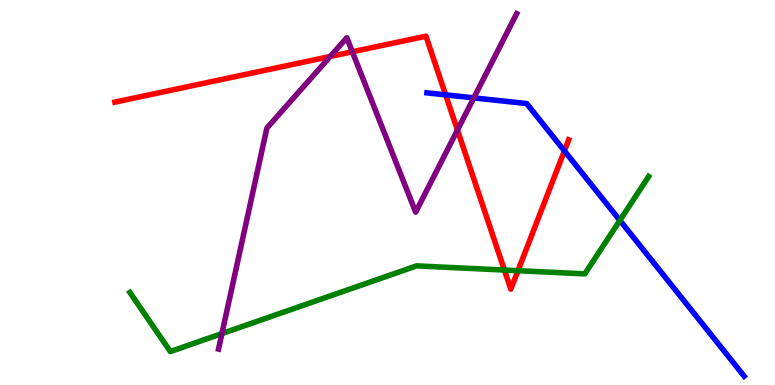[{'lines': ['blue', 'red'], 'intersections': [{'x': 5.75, 'y': 7.54}, {'x': 7.28, 'y': 6.08}]}, {'lines': ['green', 'red'], 'intersections': [{'x': 6.51, 'y': 2.99}, {'x': 6.68, 'y': 2.97}]}, {'lines': ['purple', 'red'], 'intersections': [{'x': 4.26, 'y': 8.53}, {'x': 4.55, 'y': 8.66}, {'x': 5.9, 'y': 6.62}]}, {'lines': ['blue', 'green'], 'intersections': [{'x': 8.0, 'y': 4.28}]}, {'lines': ['blue', 'purple'], 'intersections': [{'x': 6.11, 'y': 7.46}]}, {'lines': ['green', 'purple'], 'intersections': [{'x': 2.86, 'y': 1.34}]}]